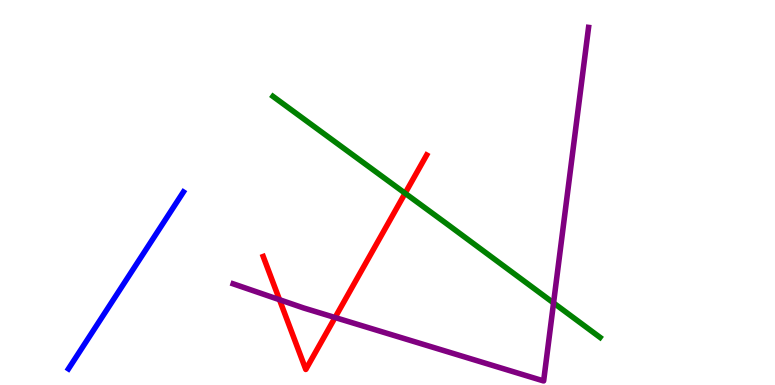[{'lines': ['blue', 'red'], 'intersections': []}, {'lines': ['green', 'red'], 'intersections': [{'x': 5.23, 'y': 4.98}]}, {'lines': ['purple', 'red'], 'intersections': [{'x': 3.61, 'y': 2.22}, {'x': 4.32, 'y': 1.75}]}, {'lines': ['blue', 'green'], 'intersections': []}, {'lines': ['blue', 'purple'], 'intersections': []}, {'lines': ['green', 'purple'], 'intersections': [{'x': 7.14, 'y': 2.13}]}]